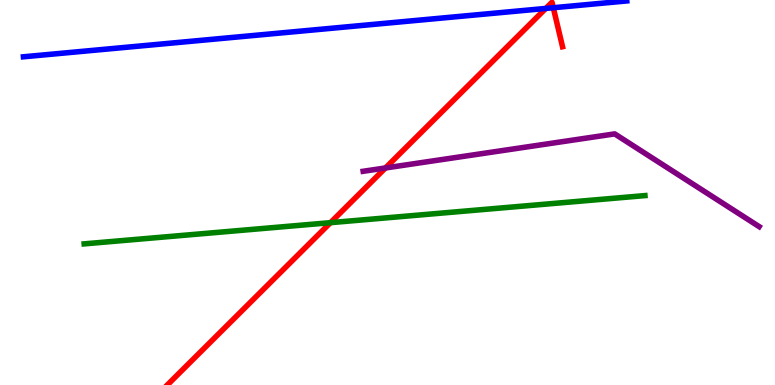[{'lines': ['blue', 'red'], 'intersections': [{'x': 7.04, 'y': 9.78}, {'x': 7.14, 'y': 9.8}]}, {'lines': ['green', 'red'], 'intersections': [{'x': 4.26, 'y': 4.22}]}, {'lines': ['purple', 'red'], 'intersections': [{'x': 4.97, 'y': 5.64}]}, {'lines': ['blue', 'green'], 'intersections': []}, {'lines': ['blue', 'purple'], 'intersections': []}, {'lines': ['green', 'purple'], 'intersections': []}]